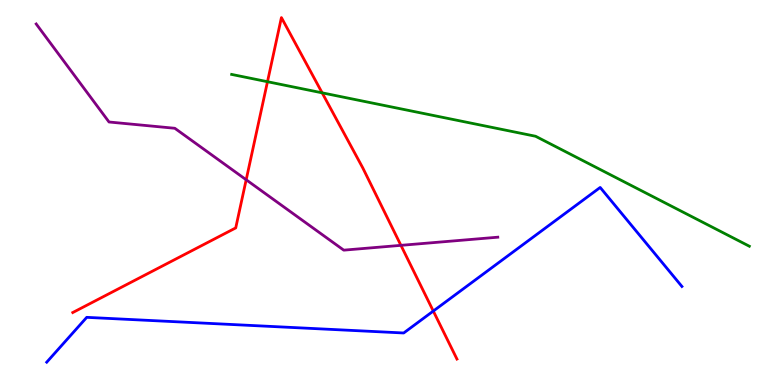[{'lines': ['blue', 'red'], 'intersections': [{'x': 5.59, 'y': 1.92}]}, {'lines': ['green', 'red'], 'intersections': [{'x': 3.45, 'y': 7.88}, {'x': 4.16, 'y': 7.59}]}, {'lines': ['purple', 'red'], 'intersections': [{'x': 3.18, 'y': 5.33}, {'x': 5.17, 'y': 3.63}]}, {'lines': ['blue', 'green'], 'intersections': []}, {'lines': ['blue', 'purple'], 'intersections': []}, {'lines': ['green', 'purple'], 'intersections': []}]